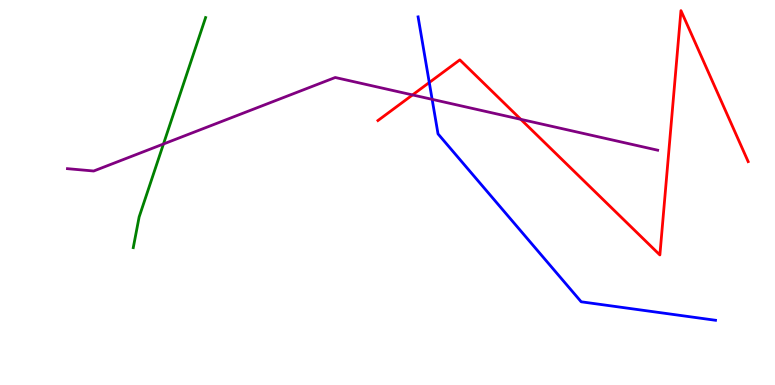[{'lines': ['blue', 'red'], 'intersections': [{'x': 5.54, 'y': 7.86}]}, {'lines': ['green', 'red'], 'intersections': []}, {'lines': ['purple', 'red'], 'intersections': [{'x': 5.32, 'y': 7.53}, {'x': 6.72, 'y': 6.9}]}, {'lines': ['blue', 'green'], 'intersections': []}, {'lines': ['blue', 'purple'], 'intersections': [{'x': 5.58, 'y': 7.42}]}, {'lines': ['green', 'purple'], 'intersections': [{'x': 2.11, 'y': 6.26}]}]